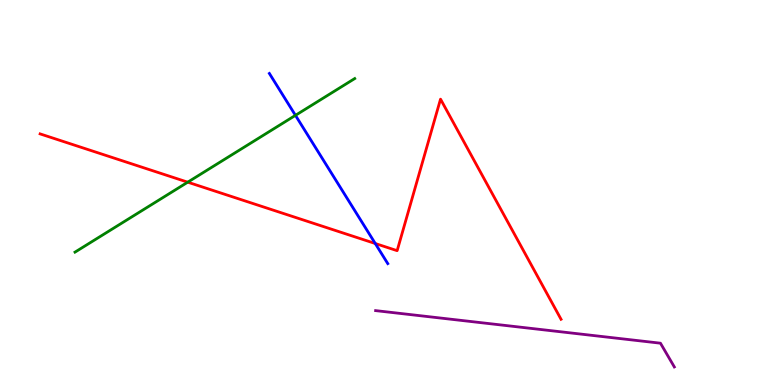[{'lines': ['blue', 'red'], 'intersections': [{'x': 4.84, 'y': 3.67}]}, {'lines': ['green', 'red'], 'intersections': [{'x': 2.42, 'y': 5.27}]}, {'lines': ['purple', 'red'], 'intersections': []}, {'lines': ['blue', 'green'], 'intersections': [{'x': 3.81, 'y': 7.0}]}, {'lines': ['blue', 'purple'], 'intersections': []}, {'lines': ['green', 'purple'], 'intersections': []}]